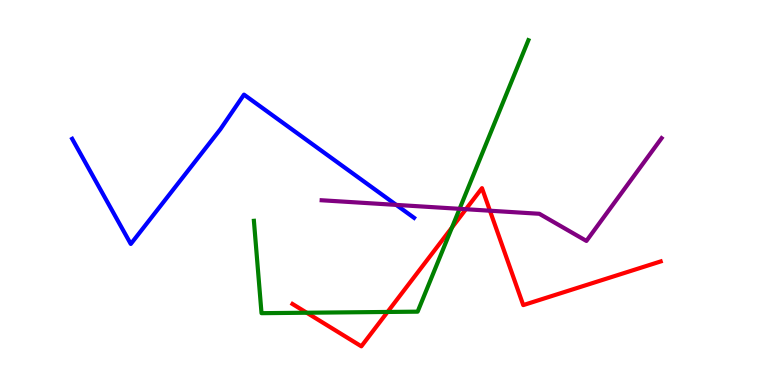[{'lines': ['blue', 'red'], 'intersections': []}, {'lines': ['green', 'red'], 'intersections': [{'x': 3.96, 'y': 1.88}, {'x': 5.0, 'y': 1.9}, {'x': 5.83, 'y': 4.09}]}, {'lines': ['purple', 'red'], 'intersections': [{'x': 6.01, 'y': 4.57}, {'x': 6.32, 'y': 4.53}]}, {'lines': ['blue', 'green'], 'intersections': []}, {'lines': ['blue', 'purple'], 'intersections': [{'x': 5.11, 'y': 4.68}]}, {'lines': ['green', 'purple'], 'intersections': [{'x': 5.93, 'y': 4.58}]}]